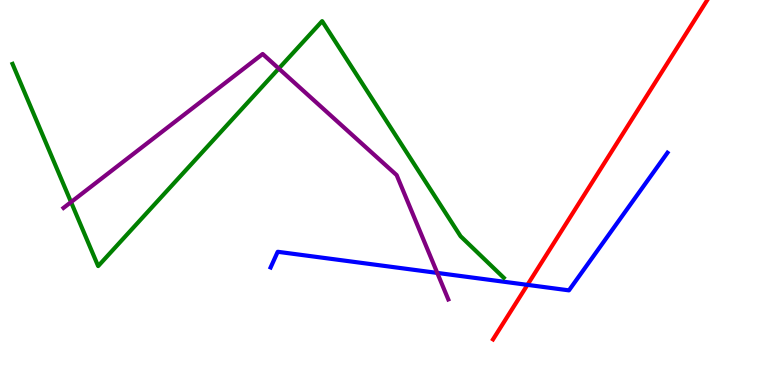[{'lines': ['blue', 'red'], 'intersections': [{'x': 6.81, 'y': 2.6}]}, {'lines': ['green', 'red'], 'intersections': []}, {'lines': ['purple', 'red'], 'intersections': []}, {'lines': ['blue', 'green'], 'intersections': []}, {'lines': ['blue', 'purple'], 'intersections': [{'x': 5.64, 'y': 2.91}]}, {'lines': ['green', 'purple'], 'intersections': [{'x': 0.917, 'y': 4.75}, {'x': 3.6, 'y': 8.22}]}]